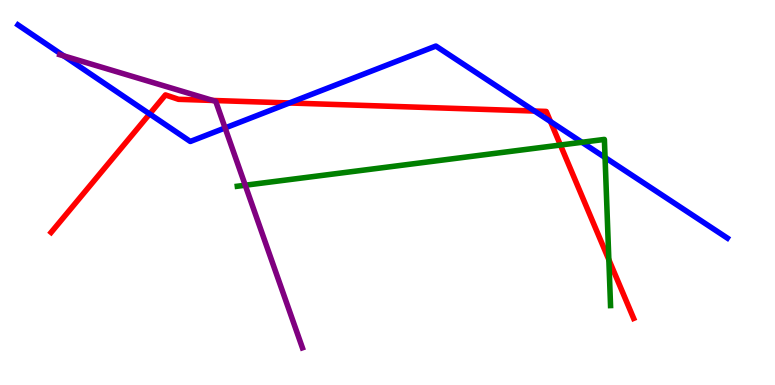[{'lines': ['blue', 'red'], 'intersections': [{'x': 1.93, 'y': 7.04}, {'x': 3.73, 'y': 7.33}, {'x': 6.9, 'y': 7.12}, {'x': 7.1, 'y': 6.84}]}, {'lines': ['green', 'red'], 'intersections': [{'x': 7.23, 'y': 6.23}, {'x': 7.86, 'y': 3.25}]}, {'lines': ['purple', 'red'], 'intersections': [{'x': 2.75, 'y': 7.39}]}, {'lines': ['blue', 'green'], 'intersections': [{'x': 7.51, 'y': 6.3}, {'x': 7.81, 'y': 5.91}]}, {'lines': ['blue', 'purple'], 'intersections': [{'x': 0.823, 'y': 8.55}, {'x': 2.9, 'y': 6.68}]}, {'lines': ['green', 'purple'], 'intersections': [{'x': 3.16, 'y': 5.19}]}]